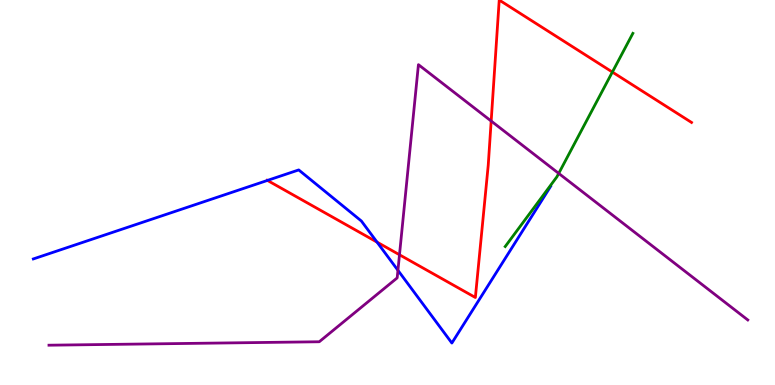[{'lines': ['blue', 'red'], 'intersections': [{'x': 3.45, 'y': 5.31}, {'x': 4.86, 'y': 3.71}]}, {'lines': ['green', 'red'], 'intersections': [{'x': 7.9, 'y': 8.13}]}, {'lines': ['purple', 'red'], 'intersections': [{'x': 5.15, 'y': 3.38}, {'x': 6.34, 'y': 6.86}]}, {'lines': ['blue', 'green'], 'intersections': []}, {'lines': ['blue', 'purple'], 'intersections': [{'x': 5.13, 'y': 2.98}]}, {'lines': ['green', 'purple'], 'intersections': [{'x': 7.21, 'y': 5.5}]}]